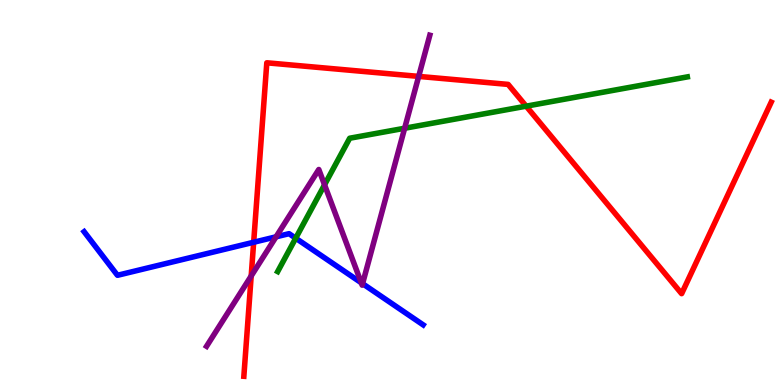[{'lines': ['blue', 'red'], 'intersections': [{'x': 3.27, 'y': 3.71}]}, {'lines': ['green', 'red'], 'intersections': [{'x': 6.79, 'y': 7.24}]}, {'lines': ['purple', 'red'], 'intersections': [{'x': 3.24, 'y': 2.83}, {'x': 5.4, 'y': 8.02}]}, {'lines': ['blue', 'green'], 'intersections': [{'x': 3.82, 'y': 3.81}]}, {'lines': ['blue', 'purple'], 'intersections': [{'x': 3.56, 'y': 3.85}, {'x': 4.66, 'y': 2.66}, {'x': 4.68, 'y': 2.63}]}, {'lines': ['green', 'purple'], 'intersections': [{'x': 4.19, 'y': 5.2}, {'x': 5.22, 'y': 6.67}]}]